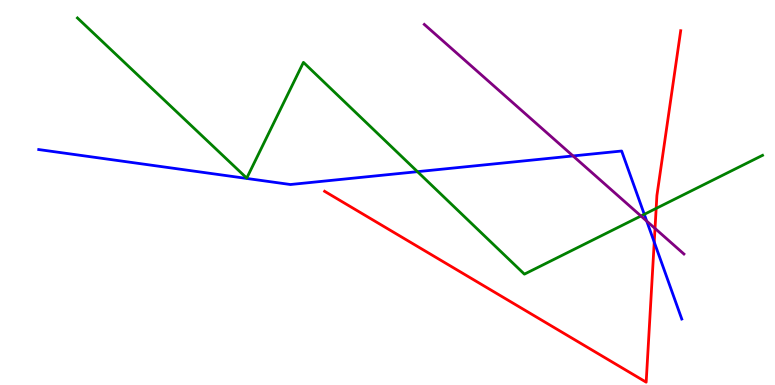[{'lines': ['blue', 'red'], 'intersections': [{'x': 8.44, 'y': 3.71}]}, {'lines': ['green', 'red'], 'intersections': [{'x': 8.47, 'y': 4.59}]}, {'lines': ['purple', 'red'], 'intersections': [{'x': 8.45, 'y': 4.07}]}, {'lines': ['blue', 'green'], 'intersections': [{'x': 5.39, 'y': 5.54}, {'x': 8.31, 'y': 4.43}]}, {'lines': ['blue', 'purple'], 'intersections': [{'x': 7.39, 'y': 5.95}, {'x': 8.34, 'y': 4.26}]}, {'lines': ['green', 'purple'], 'intersections': [{'x': 8.27, 'y': 4.39}]}]